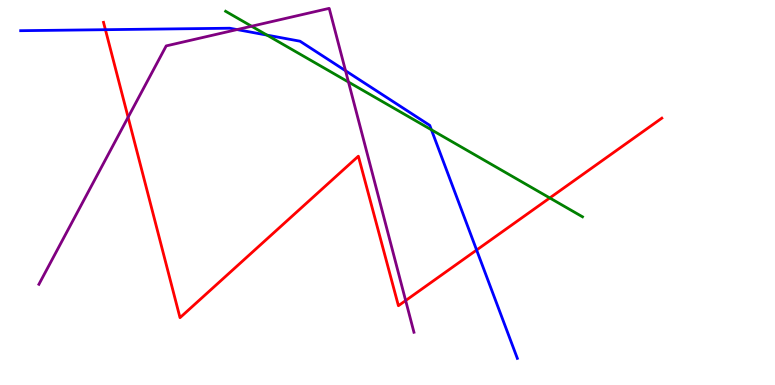[{'lines': ['blue', 'red'], 'intersections': [{'x': 1.36, 'y': 9.23}, {'x': 6.15, 'y': 3.51}]}, {'lines': ['green', 'red'], 'intersections': [{'x': 7.09, 'y': 4.86}]}, {'lines': ['purple', 'red'], 'intersections': [{'x': 1.65, 'y': 6.95}, {'x': 5.23, 'y': 2.19}]}, {'lines': ['blue', 'green'], 'intersections': [{'x': 3.44, 'y': 9.09}, {'x': 5.57, 'y': 6.63}]}, {'lines': ['blue', 'purple'], 'intersections': [{'x': 3.06, 'y': 9.23}, {'x': 4.46, 'y': 8.16}]}, {'lines': ['green', 'purple'], 'intersections': [{'x': 3.25, 'y': 9.32}, {'x': 4.5, 'y': 7.87}]}]